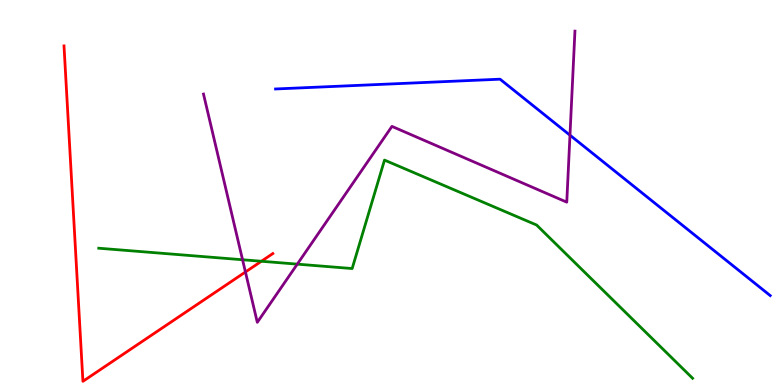[{'lines': ['blue', 'red'], 'intersections': []}, {'lines': ['green', 'red'], 'intersections': [{'x': 3.37, 'y': 3.21}]}, {'lines': ['purple', 'red'], 'intersections': [{'x': 3.17, 'y': 2.94}]}, {'lines': ['blue', 'green'], 'intersections': []}, {'lines': ['blue', 'purple'], 'intersections': [{'x': 7.35, 'y': 6.49}]}, {'lines': ['green', 'purple'], 'intersections': [{'x': 3.13, 'y': 3.25}, {'x': 3.84, 'y': 3.14}]}]